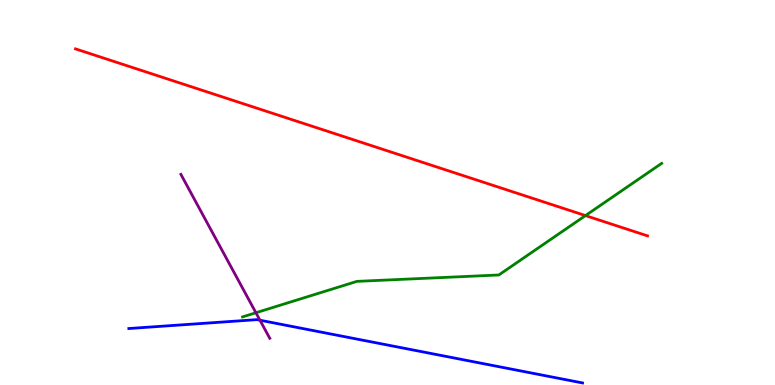[{'lines': ['blue', 'red'], 'intersections': []}, {'lines': ['green', 'red'], 'intersections': [{'x': 7.55, 'y': 4.4}]}, {'lines': ['purple', 'red'], 'intersections': []}, {'lines': ['blue', 'green'], 'intersections': []}, {'lines': ['blue', 'purple'], 'intersections': [{'x': 3.35, 'y': 1.68}]}, {'lines': ['green', 'purple'], 'intersections': [{'x': 3.3, 'y': 1.88}]}]